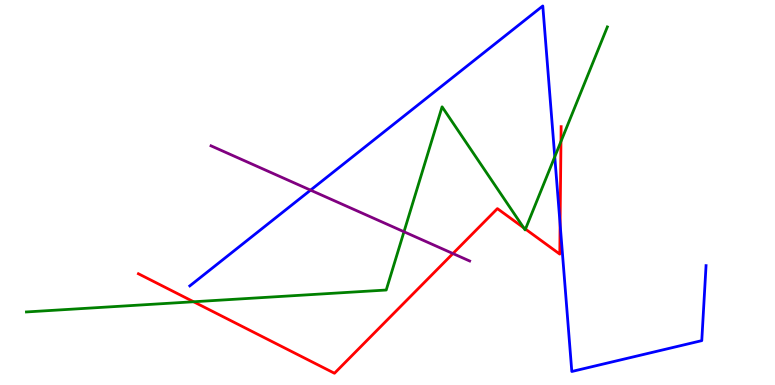[{'lines': ['blue', 'red'], 'intersections': [{'x': 7.23, 'y': 4.18}]}, {'lines': ['green', 'red'], 'intersections': [{'x': 2.5, 'y': 2.16}, {'x': 6.76, 'y': 4.08}, {'x': 6.78, 'y': 4.05}, {'x': 7.24, 'y': 6.33}]}, {'lines': ['purple', 'red'], 'intersections': [{'x': 5.84, 'y': 3.41}]}, {'lines': ['blue', 'green'], 'intersections': [{'x': 7.16, 'y': 5.93}]}, {'lines': ['blue', 'purple'], 'intersections': [{'x': 4.01, 'y': 5.06}]}, {'lines': ['green', 'purple'], 'intersections': [{'x': 5.21, 'y': 3.98}]}]